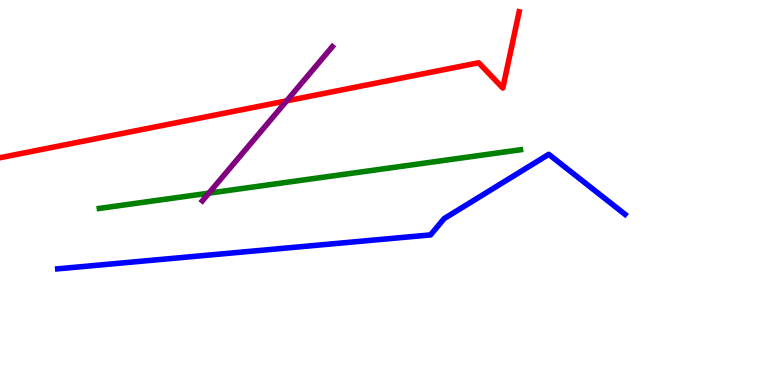[{'lines': ['blue', 'red'], 'intersections': []}, {'lines': ['green', 'red'], 'intersections': []}, {'lines': ['purple', 'red'], 'intersections': [{'x': 3.7, 'y': 7.38}]}, {'lines': ['blue', 'green'], 'intersections': []}, {'lines': ['blue', 'purple'], 'intersections': []}, {'lines': ['green', 'purple'], 'intersections': [{'x': 2.69, 'y': 4.98}]}]